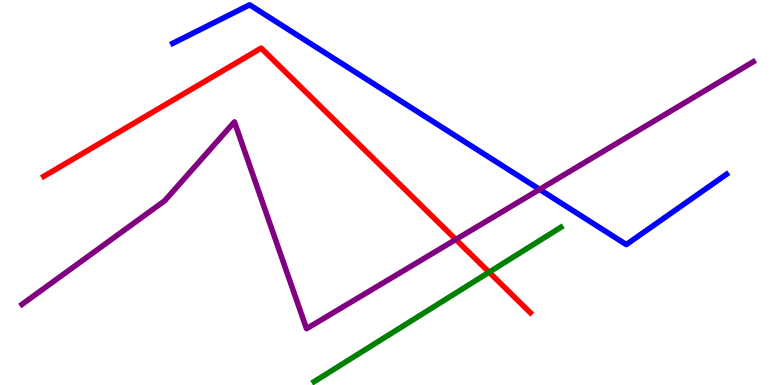[{'lines': ['blue', 'red'], 'intersections': []}, {'lines': ['green', 'red'], 'intersections': [{'x': 6.31, 'y': 2.93}]}, {'lines': ['purple', 'red'], 'intersections': [{'x': 5.88, 'y': 3.78}]}, {'lines': ['blue', 'green'], 'intersections': []}, {'lines': ['blue', 'purple'], 'intersections': [{'x': 6.96, 'y': 5.08}]}, {'lines': ['green', 'purple'], 'intersections': []}]